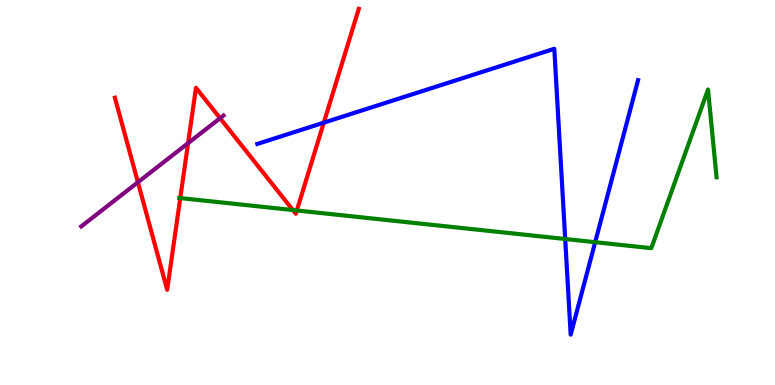[{'lines': ['blue', 'red'], 'intersections': [{'x': 4.18, 'y': 6.81}]}, {'lines': ['green', 'red'], 'intersections': [{'x': 2.33, 'y': 4.86}, {'x': 3.78, 'y': 4.54}, {'x': 3.83, 'y': 4.53}]}, {'lines': ['purple', 'red'], 'intersections': [{'x': 1.78, 'y': 5.27}, {'x': 2.43, 'y': 6.28}, {'x': 2.84, 'y': 6.93}]}, {'lines': ['blue', 'green'], 'intersections': [{'x': 7.29, 'y': 3.79}, {'x': 7.68, 'y': 3.71}]}, {'lines': ['blue', 'purple'], 'intersections': []}, {'lines': ['green', 'purple'], 'intersections': []}]